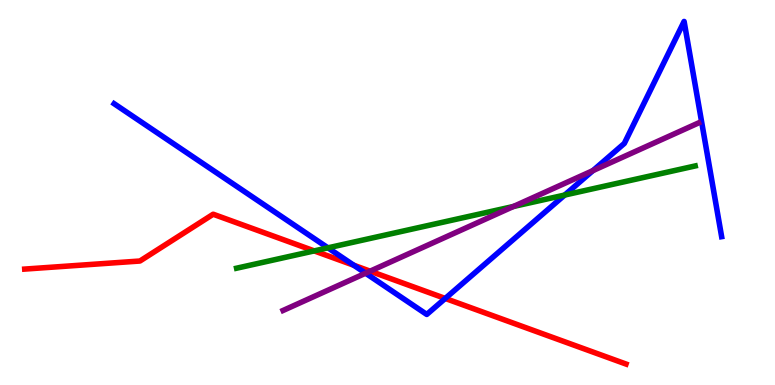[{'lines': ['blue', 'red'], 'intersections': [{'x': 4.57, 'y': 3.11}, {'x': 5.75, 'y': 2.25}]}, {'lines': ['green', 'red'], 'intersections': [{'x': 4.05, 'y': 3.48}]}, {'lines': ['purple', 'red'], 'intersections': [{'x': 4.78, 'y': 2.96}]}, {'lines': ['blue', 'green'], 'intersections': [{'x': 4.23, 'y': 3.56}, {'x': 7.29, 'y': 4.93}]}, {'lines': ['blue', 'purple'], 'intersections': [{'x': 4.72, 'y': 2.9}, {'x': 7.65, 'y': 5.57}]}, {'lines': ['green', 'purple'], 'intersections': [{'x': 6.63, 'y': 4.64}]}]